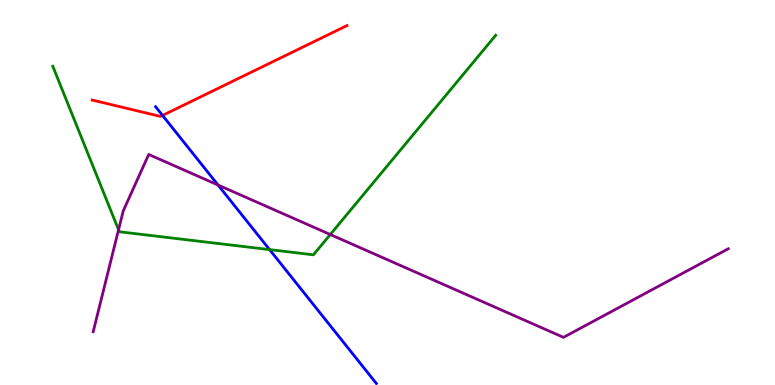[{'lines': ['blue', 'red'], 'intersections': [{'x': 2.1, 'y': 7.0}]}, {'lines': ['green', 'red'], 'intersections': []}, {'lines': ['purple', 'red'], 'intersections': []}, {'lines': ['blue', 'green'], 'intersections': [{'x': 3.48, 'y': 3.52}]}, {'lines': ['blue', 'purple'], 'intersections': [{'x': 2.81, 'y': 5.19}]}, {'lines': ['green', 'purple'], 'intersections': [{'x': 1.53, 'y': 4.03}, {'x': 4.26, 'y': 3.91}]}]